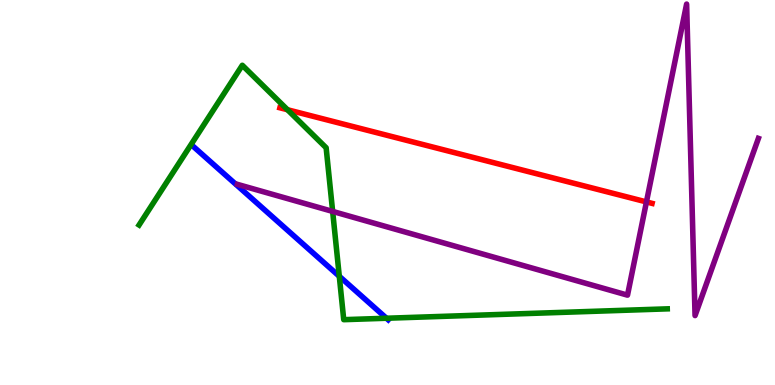[{'lines': ['blue', 'red'], 'intersections': []}, {'lines': ['green', 'red'], 'intersections': [{'x': 3.71, 'y': 7.15}]}, {'lines': ['purple', 'red'], 'intersections': [{'x': 8.34, 'y': 4.76}]}, {'lines': ['blue', 'green'], 'intersections': [{'x': 4.38, 'y': 2.82}, {'x': 4.99, 'y': 1.73}]}, {'lines': ['blue', 'purple'], 'intersections': []}, {'lines': ['green', 'purple'], 'intersections': [{'x': 4.29, 'y': 4.51}]}]